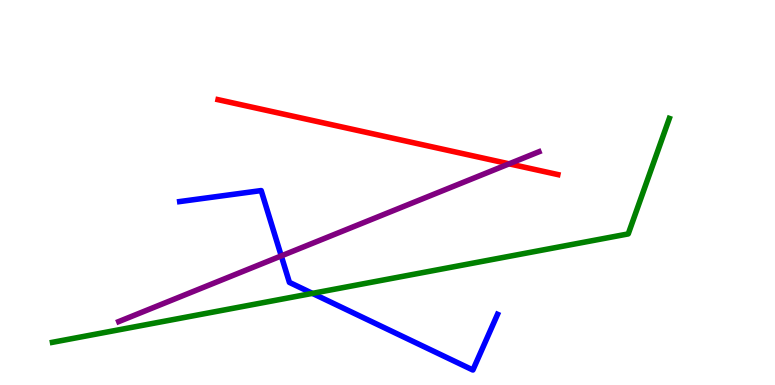[{'lines': ['blue', 'red'], 'intersections': []}, {'lines': ['green', 'red'], 'intersections': []}, {'lines': ['purple', 'red'], 'intersections': [{'x': 6.57, 'y': 5.74}]}, {'lines': ['blue', 'green'], 'intersections': [{'x': 4.03, 'y': 2.38}]}, {'lines': ['blue', 'purple'], 'intersections': [{'x': 3.63, 'y': 3.35}]}, {'lines': ['green', 'purple'], 'intersections': []}]